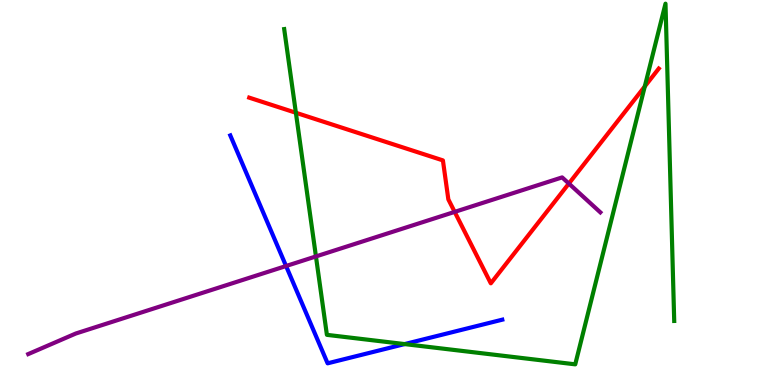[{'lines': ['blue', 'red'], 'intersections': []}, {'lines': ['green', 'red'], 'intersections': [{'x': 3.82, 'y': 7.07}, {'x': 8.32, 'y': 7.75}]}, {'lines': ['purple', 'red'], 'intersections': [{'x': 5.87, 'y': 4.5}, {'x': 7.34, 'y': 5.23}]}, {'lines': ['blue', 'green'], 'intersections': [{'x': 5.22, 'y': 1.06}]}, {'lines': ['blue', 'purple'], 'intersections': [{'x': 3.69, 'y': 3.09}]}, {'lines': ['green', 'purple'], 'intersections': [{'x': 4.08, 'y': 3.34}]}]